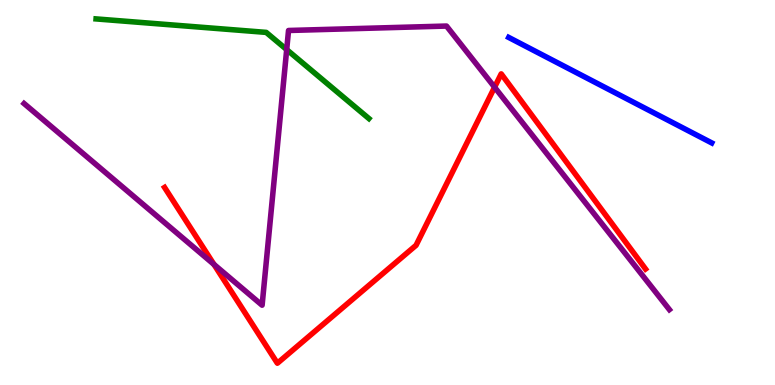[{'lines': ['blue', 'red'], 'intersections': []}, {'lines': ['green', 'red'], 'intersections': []}, {'lines': ['purple', 'red'], 'intersections': [{'x': 2.76, 'y': 3.13}, {'x': 6.38, 'y': 7.73}]}, {'lines': ['blue', 'green'], 'intersections': []}, {'lines': ['blue', 'purple'], 'intersections': []}, {'lines': ['green', 'purple'], 'intersections': [{'x': 3.7, 'y': 8.71}]}]